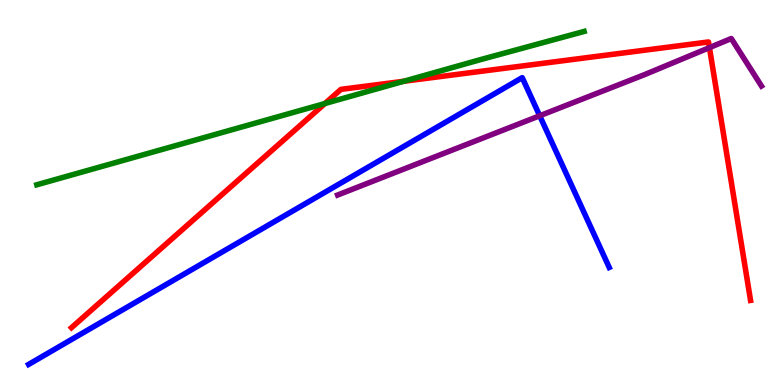[{'lines': ['blue', 'red'], 'intersections': []}, {'lines': ['green', 'red'], 'intersections': [{'x': 4.19, 'y': 7.31}, {'x': 5.21, 'y': 7.89}]}, {'lines': ['purple', 'red'], 'intersections': [{'x': 9.15, 'y': 8.76}]}, {'lines': ['blue', 'green'], 'intersections': []}, {'lines': ['blue', 'purple'], 'intersections': [{'x': 6.96, 'y': 6.99}]}, {'lines': ['green', 'purple'], 'intersections': []}]